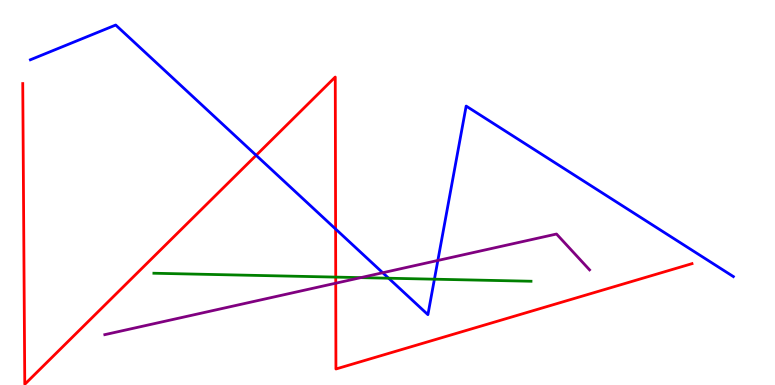[{'lines': ['blue', 'red'], 'intersections': [{'x': 3.31, 'y': 5.97}, {'x': 4.33, 'y': 4.05}]}, {'lines': ['green', 'red'], 'intersections': [{'x': 4.33, 'y': 2.8}]}, {'lines': ['purple', 'red'], 'intersections': [{'x': 4.33, 'y': 2.64}]}, {'lines': ['blue', 'green'], 'intersections': [{'x': 5.01, 'y': 2.77}, {'x': 5.61, 'y': 2.75}]}, {'lines': ['blue', 'purple'], 'intersections': [{'x': 4.94, 'y': 2.92}, {'x': 5.65, 'y': 3.23}]}, {'lines': ['green', 'purple'], 'intersections': [{'x': 4.65, 'y': 2.79}]}]